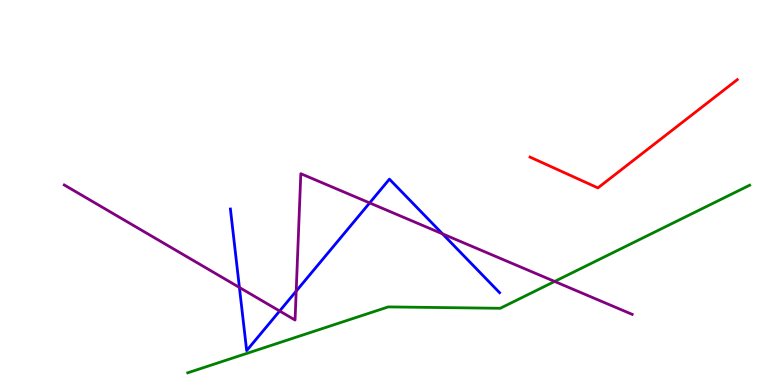[{'lines': ['blue', 'red'], 'intersections': []}, {'lines': ['green', 'red'], 'intersections': []}, {'lines': ['purple', 'red'], 'intersections': []}, {'lines': ['blue', 'green'], 'intersections': []}, {'lines': ['blue', 'purple'], 'intersections': [{'x': 3.09, 'y': 2.53}, {'x': 3.61, 'y': 1.92}, {'x': 3.82, 'y': 2.44}, {'x': 4.77, 'y': 4.73}, {'x': 5.71, 'y': 3.93}]}, {'lines': ['green', 'purple'], 'intersections': [{'x': 7.16, 'y': 2.69}]}]